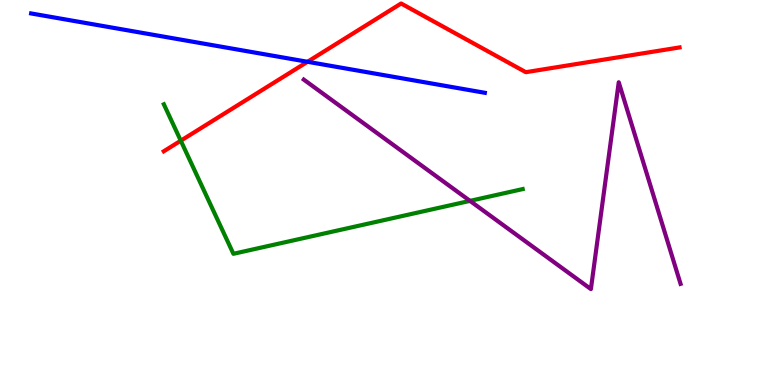[{'lines': ['blue', 'red'], 'intersections': [{'x': 3.97, 'y': 8.4}]}, {'lines': ['green', 'red'], 'intersections': [{'x': 2.33, 'y': 6.35}]}, {'lines': ['purple', 'red'], 'intersections': []}, {'lines': ['blue', 'green'], 'intersections': []}, {'lines': ['blue', 'purple'], 'intersections': []}, {'lines': ['green', 'purple'], 'intersections': [{'x': 6.06, 'y': 4.78}]}]